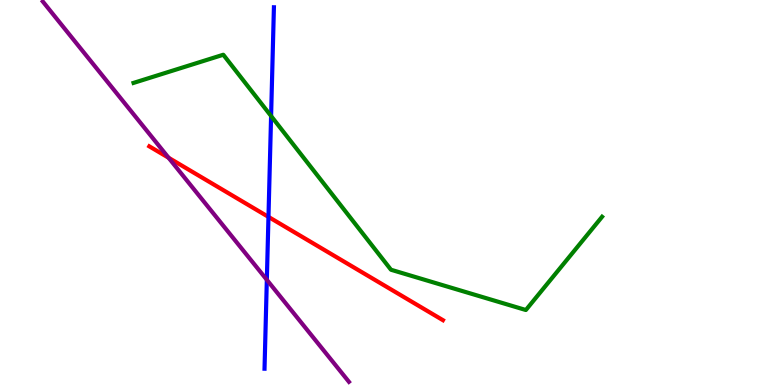[{'lines': ['blue', 'red'], 'intersections': [{'x': 3.46, 'y': 4.37}]}, {'lines': ['green', 'red'], 'intersections': []}, {'lines': ['purple', 'red'], 'intersections': [{'x': 2.18, 'y': 5.9}]}, {'lines': ['blue', 'green'], 'intersections': [{'x': 3.5, 'y': 6.99}]}, {'lines': ['blue', 'purple'], 'intersections': [{'x': 3.44, 'y': 2.73}]}, {'lines': ['green', 'purple'], 'intersections': []}]